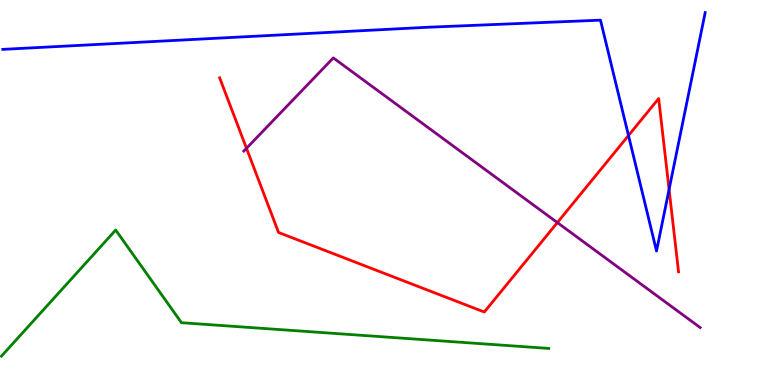[{'lines': ['blue', 'red'], 'intersections': [{'x': 8.11, 'y': 6.48}, {'x': 8.63, 'y': 5.08}]}, {'lines': ['green', 'red'], 'intersections': []}, {'lines': ['purple', 'red'], 'intersections': [{'x': 3.18, 'y': 6.15}, {'x': 7.19, 'y': 4.22}]}, {'lines': ['blue', 'green'], 'intersections': []}, {'lines': ['blue', 'purple'], 'intersections': []}, {'lines': ['green', 'purple'], 'intersections': []}]